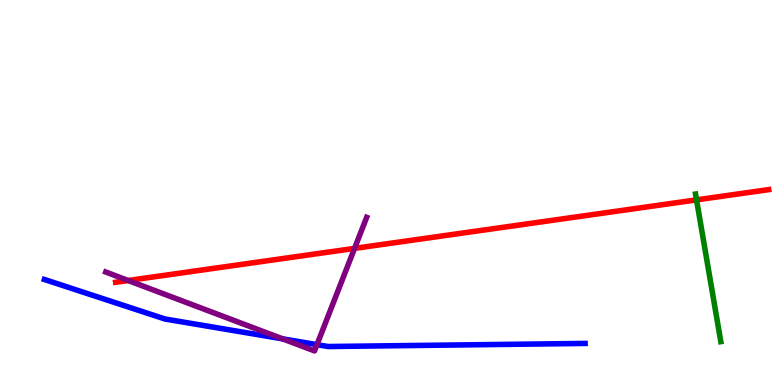[{'lines': ['blue', 'red'], 'intersections': []}, {'lines': ['green', 'red'], 'intersections': [{'x': 8.99, 'y': 4.81}]}, {'lines': ['purple', 'red'], 'intersections': [{'x': 1.65, 'y': 2.71}, {'x': 4.57, 'y': 3.55}]}, {'lines': ['blue', 'green'], 'intersections': []}, {'lines': ['blue', 'purple'], 'intersections': [{'x': 3.65, 'y': 1.2}, {'x': 4.09, 'y': 1.05}]}, {'lines': ['green', 'purple'], 'intersections': []}]